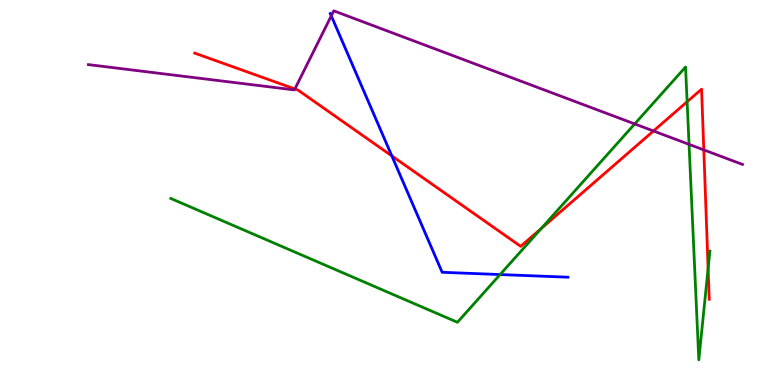[{'lines': ['blue', 'red'], 'intersections': [{'x': 5.06, 'y': 5.95}]}, {'lines': ['green', 'red'], 'intersections': [{'x': 6.98, 'y': 4.06}, {'x': 8.87, 'y': 7.36}, {'x': 9.14, 'y': 3.03}]}, {'lines': ['purple', 'red'], 'intersections': [{'x': 3.81, 'y': 7.69}, {'x': 8.43, 'y': 6.6}, {'x': 9.08, 'y': 6.11}]}, {'lines': ['blue', 'green'], 'intersections': [{'x': 6.45, 'y': 2.87}]}, {'lines': ['blue', 'purple'], 'intersections': [{'x': 4.27, 'y': 9.59}]}, {'lines': ['green', 'purple'], 'intersections': [{'x': 8.19, 'y': 6.78}, {'x': 8.89, 'y': 6.25}]}]